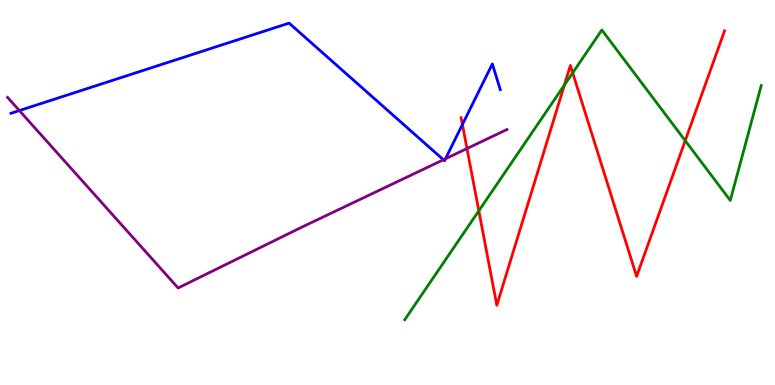[{'lines': ['blue', 'red'], 'intersections': [{'x': 5.97, 'y': 6.76}]}, {'lines': ['green', 'red'], 'intersections': [{'x': 6.18, 'y': 4.52}, {'x': 7.28, 'y': 7.79}, {'x': 7.39, 'y': 8.11}, {'x': 8.84, 'y': 6.35}]}, {'lines': ['purple', 'red'], 'intersections': [{'x': 6.03, 'y': 6.14}]}, {'lines': ['blue', 'green'], 'intersections': []}, {'lines': ['blue', 'purple'], 'intersections': [{'x': 0.25, 'y': 7.13}, {'x': 5.72, 'y': 5.85}, {'x': 5.75, 'y': 5.88}]}, {'lines': ['green', 'purple'], 'intersections': []}]